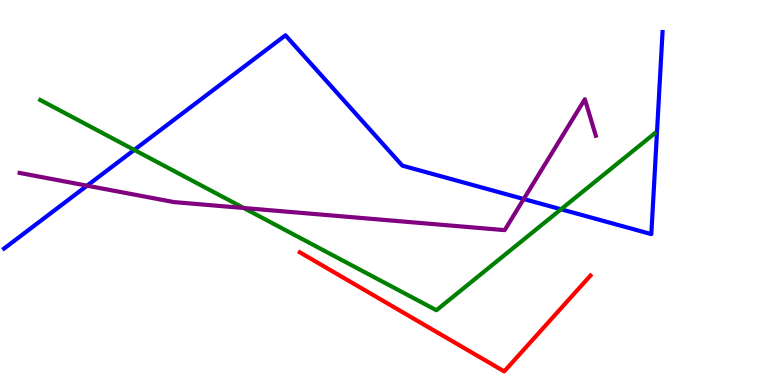[{'lines': ['blue', 'red'], 'intersections': []}, {'lines': ['green', 'red'], 'intersections': []}, {'lines': ['purple', 'red'], 'intersections': []}, {'lines': ['blue', 'green'], 'intersections': [{'x': 1.73, 'y': 6.11}, {'x': 7.24, 'y': 4.56}]}, {'lines': ['blue', 'purple'], 'intersections': [{'x': 1.12, 'y': 5.18}, {'x': 6.76, 'y': 4.83}]}, {'lines': ['green', 'purple'], 'intersections': [{'x': 3.15, 'y': 4.6}]}]